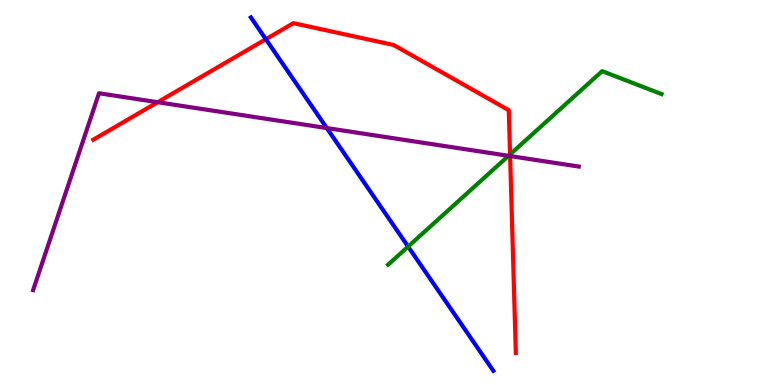[{'lines': ['blue', 'red'], 'intersections': [{'x': 3.43, 'y': 8.98}]}, {'lines': ['green', 'red'], 'intersections': [{'x': 6.58, 'y': 5.99}]}, {'lines': ['purple', 'red'], 'intersections': [{'x': 2.03, 'y': 7.34}, {'x': 6.58, 'y': 5.95}]}, {'lines': ['blue', 'green'], 'intersections': [{'x': 5.27, 'y': 3.6}]}, {'lines': ['blue', 'purple'], 'intersections': [{'x': 4.22, 'y': 6.67}]}, {'lines': ['green', 'purple'], 'intersections': [{'x': 6.56, 'y': 5.95}]}]